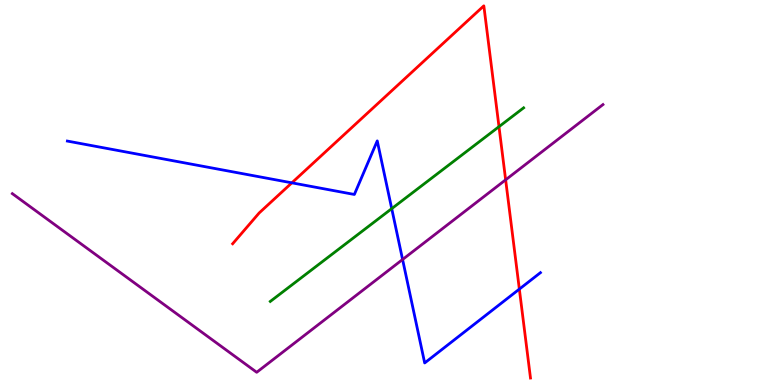[{'lines': ['blue', 'red'], 'intersections': [{'x': 3.77, 'y': 5.25}, {'x': 6.7, 'y': 2.49}]}, {'lines': ['green', 'red'], 'intersections': [{'x': 6.44, 'y': 6.71}]}, {'lines': ['purple', 'red'], 'intersections': [{'x': 6.52, 'y': 5.33}]}, {'lines': ['blue', 'green'], 'intersections': [{'x': 5.05, 'y': 4.58}]}, {'lines': ['blue', 'purple'], 'intersections': [{'x': 5.19, 'y': 3.26}]}, {'lines': ['green', 'purple'], 'intersections': []}]